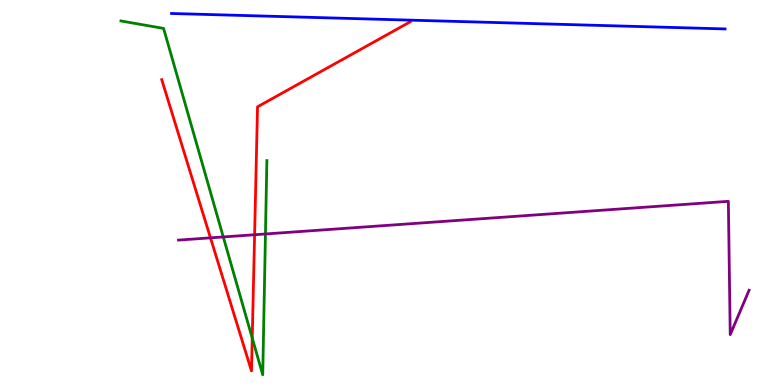[{'lines': ['blue', 'red'], 'intersections': []}, {'lines': ['green', 'red'], 'intersections': [{'x': 3.25, 'y': 1.22}]}, {'lines': ['purple', 'red'], 'intersections': [{'x': 2.72, 'y': 3.82}, {'x': 3.29, 'y': 3.9}]}, {'lines': ['blue', 'green'], 'intersections': []}, {'lines': ['blue', 'purple'], 'intersections': []}, {'lines': ['green', 'purple'], 'intersections': [{'x': 2.88, 'y': 3.85}, {'x': 3.43, 'y': 3.92}]}]